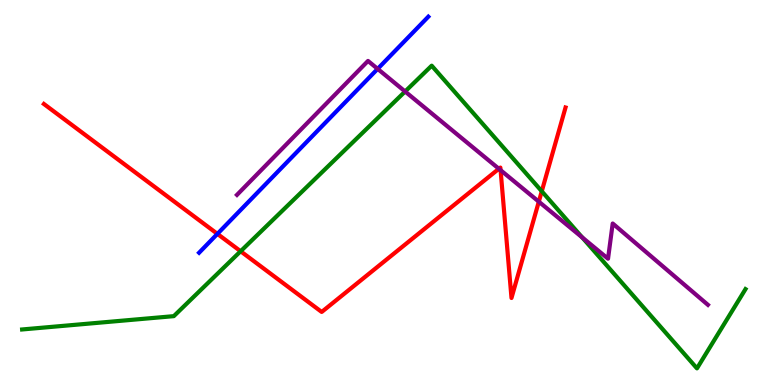[{'lines': ['blue', 'red'], 'intersections': [{'x': 2.81, 'y': 3.93}]}, {'lines': ['green', 'red'], 'intersections': [{'x': 3.1, 'y': 3.47}, {'x': 6.99, 'y': 5.03}]}, {'lines': ['purple', 'red'], 'intersections': [{'x': 6.44, 'y': 5.62}, {'x': 6.46, 'y': 5.58}, {'x': 6.95, 'y': 4.76}]}, {'lines': ['blue', 'green'], 'intersections': []}, {'lines': ['blue', 'purple'], 'intersections': [{'x': 4.87, 'y': 8.21}]}, {'lines': ['green', 'purple'], 'intersections': [{'x': 5.23, 'y': 7.62}, {'x': 7.51, 'y': 3.83}]}]